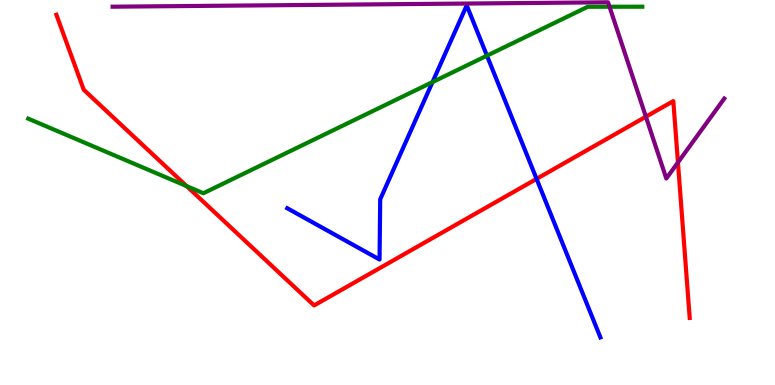[{'lines': ['blue', 'red'], 'intersections': [{'x': 6.92, 'y': 5.35}]}, {'lines': ['green', 'red'], 'intersections': [{'x': 2.41, 'y': 5.17}]}, {'lines': ['purple', 'red'], 'intersections': [{'x': 8.33, 'y': 6.97}, {'x': 8.75, 'y': 5.78}]}, {'lines': ['blue', 'green'], 'intersections': [{'x': 5.58, 'y': 7.87}, {'x': 6.28, 'y': 8.55}]}, {'lines': ['blue', 'purple'], 'intersections': []}, {'lines': ['green', 'purple'], 'intersections': [{'x': 7.86, 'y': 9.82}]}]